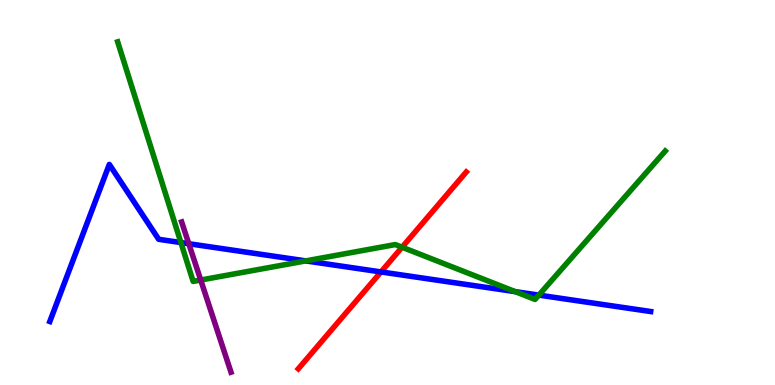[{'lines': ['blue', 'red'], 'intersections': [{'x': 4.92, 'y': 2.94}]}, {'lines': ['green', 'red'], 'intersections': [{'x': 5.19, 'y': 3.58}]}, {'lines': ['purple', 'red'], 'intersections': []}, {'lines': ['blue', 'green'], 'intersections': [{'x': 2.33, 'y': 3.7}, {'x': 3.95, 'y': 3.22}, {'x': 6.65, 'y': 2.42}, {'x': 6.95, 'y': 2.33}]}, {'lines': ['blue', 'purple'], 'intersections': [{'x': 2.44, 'y': 3.67}]}, {'lines': ['green', 'purple'], 'intersections': [{'x': 2.59, 'y': 2.73}]}]